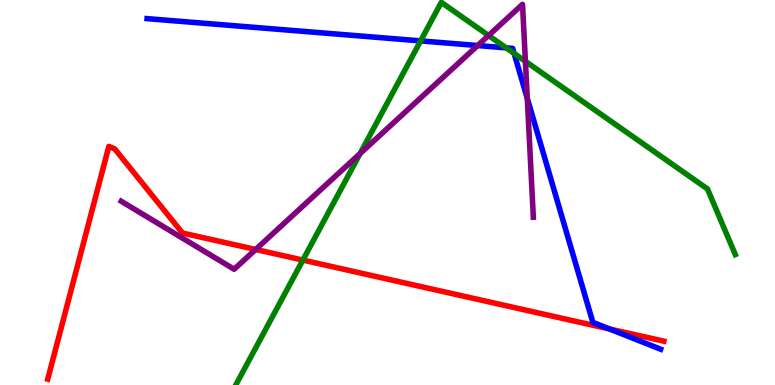[{'lines': ['blue', 'red'], 'intersections': [{'x': 7.86, 'y': 1.46}]}, {'lines': ['green', 'red'], 'intersections': [{'x': 3.91, 'y': 3.24}]}, {'lines': ['purple', 'red'], 'intersections': [{'x': 3.3, 'y': 3.52}]}, {'lines': ['blue', 'green'], 'intersections': [{'x': 5.43, 'y': 8.94}, {'x': 6.53, 'y': 8.76}, {'x': 6.63, 'y': 8.61}]}, {'lines': ['blue', 'purple'], 'intersections': [{'x': 6.16, 'y': 8.82}, {'x': 6.8, 'y': 7.44}]}, {'lines': ['green', 'purple'], 'intersections': [{'x': 4.65, 'y': 6.01}, {'x': 6.3, 'y': 9.08}, {'x': 6.78, 'y': 8.41}]}]